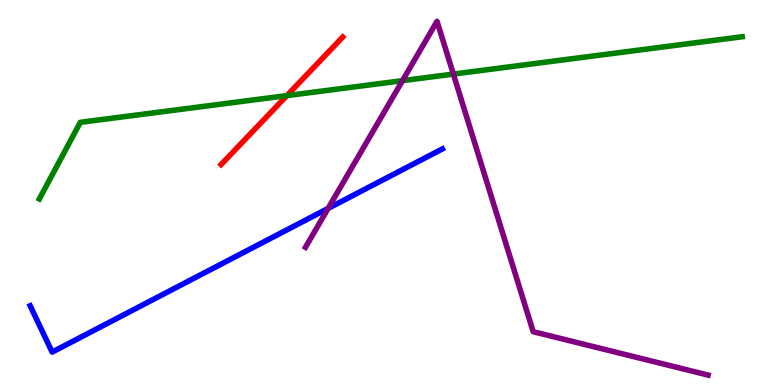[{'lines': ['blue', 'red'], 'intersections': []}, {'lines': ['green', 'red'], 'intersections': [{'x': 3.7, 'y': 7.52}]}, {'lines': ['purple', 'red'], 'intersections': []}, {'lines': ['blue', 'green'], 'intersections': []}, {'lines': ['blue', 'purple'], 'intersections': [{'x': 4.23, 'y': 4.59}]}, {'lines': ['green', 'purple'], 'intersections': [{'x': 5.19, 'y': 7.9}, {'x': 5.85, 'y': 8.08}]}]